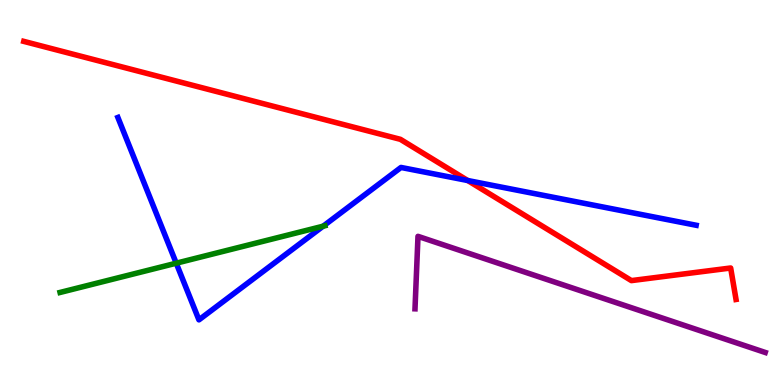[{'lines': ['blue', 'red'], 'intersections': [{'x': 6.04, 'y': 5.31}]}, {'lines': ['green', 'red'], 'intersections': []}, {'lines': ['purple', 'red'], 'intersections': []}, {'lines': ['blue', 'green'], 'intersections': [{'x': 2.27, 'y': 3.16}, {'x': 4.17, 'y': 4.12}]}, {'lines': ['blue', 'purple'], 'intersections': []}, {'lines': ['green', 'purple'], 'intersections': []}]